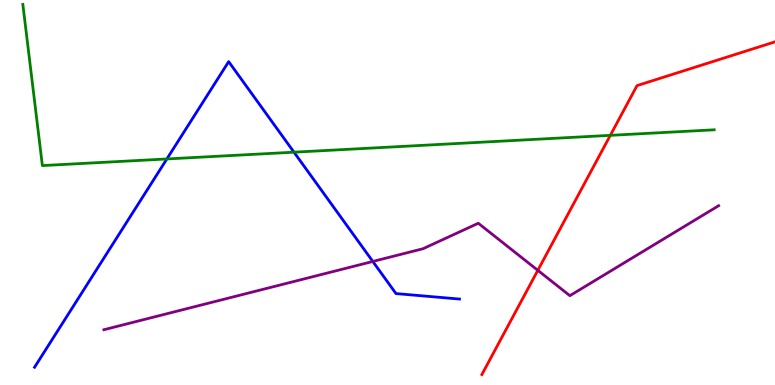[{'lines': ['blue', 'red'], 'intersections': []}, {'lines': ['green', 'red'], 'intersections': [{'x': 7.88, 'y': 6.48}]}, {'lines': ['purple', 'red'], 'intersections': [{'x': 6.94, 'y': 2.98}]}, {'lines': ['blue', 'green'], 'intersections': [{'x': 2.15, 'y': 5.87}, {'x': 3.79, 'y': 6.05}]}, {'lines': ['blue', 'purple'], 'intersections': [{'x': 4.81, 'y': 3.21}]}, {'lines': ['green', 'purple'], 'intersections': []}]